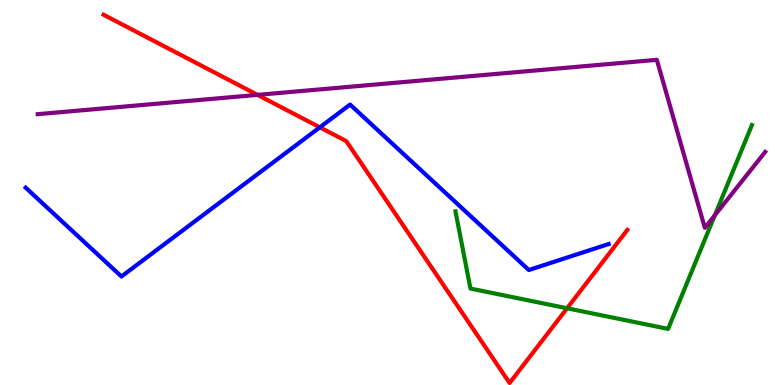[{'lines': ['blue', 'red'], 'intersections': [{'x': 4.13, 'y': 6.69}]}, {'lines': ['green', 'red'], 'intersections': [{'x': 7.32, 'y': 1.99}]}, {'lines': ['purple', 'red'], 'intersections': [{'x': 3.32, 'y': 7.54}]}, {'lines': ['blue', 'green'], 'intersections': []}, {'lines': ['blue', 'purple'], 'intersections': []}, {'lines': ['green', 'purple'], 'intersections': [{'x': 9.22, 'y': 4.41}]}]